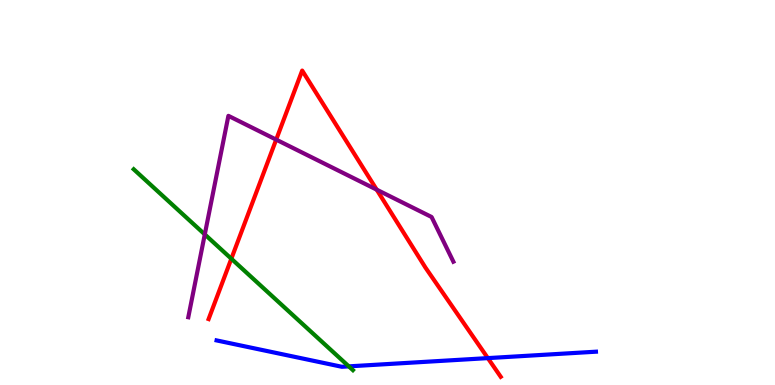[{'lines': ['blue', 'red'], 'intersections': [{'x': 6.29, 'y': 0.698}]}, {'lines': ['green', 'red'], 'intersections': [{'x': 2.98, 'y': 3.28}]}, {'lines': ['purple', 'red'], 'intersections': [{'x': 3.56, 'y': 6.37}, {'x': 4.86, 'y': 5.07}]}, {'lines': ['blue', 'green'], 'intersections': [{'x': 4.5, 'y': 0.484}]}, {'lines': ['blue', 'purple'], 'intersections': []}, {'lines': ['green', 'purple'], 'intersections': [{'x': 2.64, 'y': 3.91}]}]